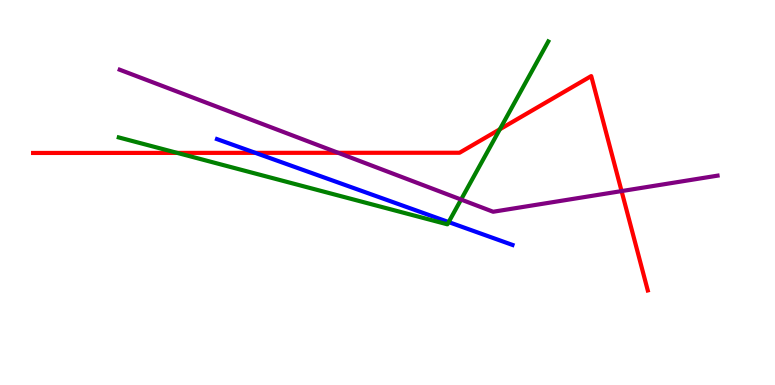[{'lines': ['blue', 'red'], 'intersections': [{'x': 3.3, 'y': 6.03}]}, {'lines': ['green', 'red'], 'intersections': [{'x': 2.29, 'y': 6.03}, {'x': 6.45, 'y': 6.64}]}, {'lines': ['purple', 'red'], 'intersections': [{'x': 4.36, 'y': 6.03}, {'x': 8.02, 'y': 5.04}]}, {'lines': ['blue', 'green'], 'intersections': [{'x': 5.79, 'y': 4.23}]}, {'lines': ['blue', 'purple'], 'intersections': []}, {'lines': ['green', 'purple'], 'intersections': [{'x': 5.95, 'y': 4.82}]}]